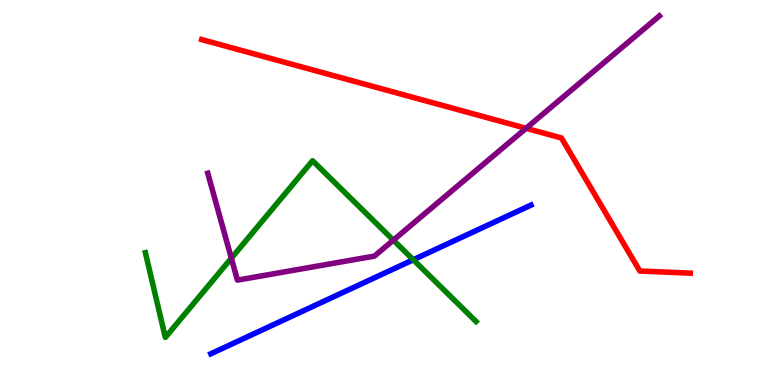[{'lines': ['blue', 'red'], 'intersections': []}, {'lines': ['green', 'red'], 'intersections': []}, {'lines': ['purple', 'red'], 'intersections': [{'x': 6.79, 'y': 6.67}]}, {'lines': ['blue', 'green'], 'intersections': [{'x': 5.33, 'y': 3.25}]}, {'lines': ['blue', 'purple'], 'intersections': []}, {'lines': ['green', 'purple'], 'intersections': [{'x': 2.99, 'y': 3.29}, {'x': 5.08, 'y': 3.76}]}]